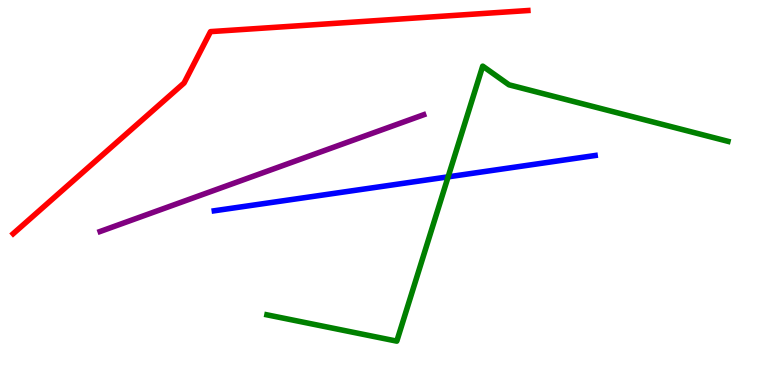[{'lines': ['blue', 'red'], 'intersections': []}, {'lines': ['green', 'red'], 'intersections': []}, {'lines': ['purple', 'red'], 'intersections': []}, {'lines': ['blue', 'green'], 'intersections': [{'x': 5.78, 'y': 5.41}]}, {'lines': ['blue', 'purple'], 'intersections': []}, {'lines': ['green', 'purple'], 'intersections': []}]